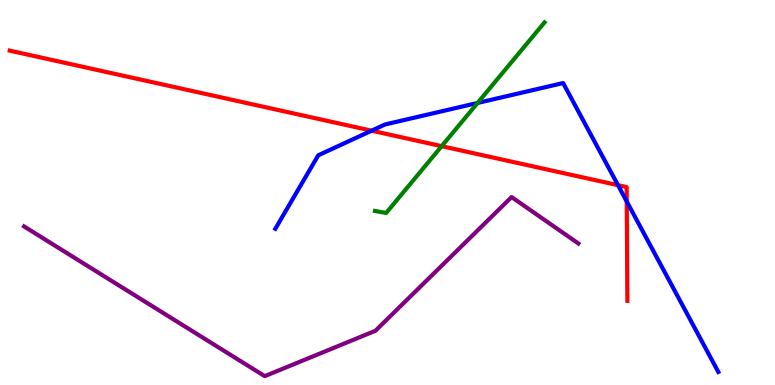[{'lines': ['blue', 'red'], 'intersections': [{'x': 4.79, 'y': 6.61}, {'x': 7.97, 'y': 5.19}, {'x': 8.09, 'y': 4.77}]}, {'lines': ['green', 'red'], 'intersections': [{'x': 5.7, 'y': 6.2}]}, {'lines': ['purple', 'red'], 'intersections': []}, {'lines': ['blue', 'green'], 'intersections': [{'x': 6.16, 'y': 7.33}]}, {'lines': ['blue', 'purple'], 'intersections': []}, {'lines': ['green', 'purple'], 'intersections': []}]